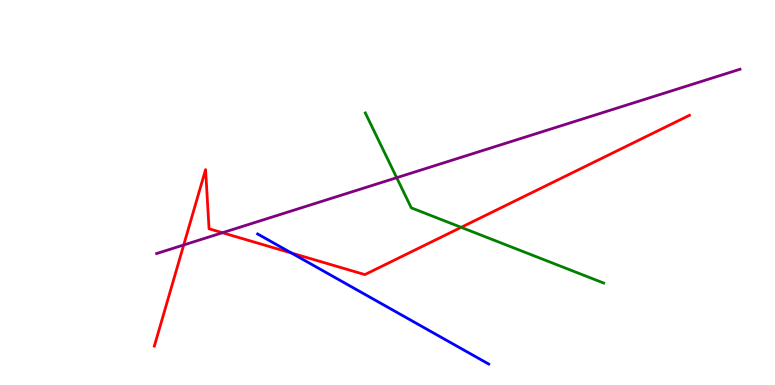[{'lines': ['blue', 'red'], 'intersections': [{'x': 3.76, 'y': 3.43}]}, {'lines': ['green', 'red'], 'intersections': [{'x': 5.95, 'y': 4.09}]}, {'lines': ['purple', 'red'], 'intersections': [{'x': 2.37, 'y': 3.64}, {'x': 2.87, 'y': 3.96}]}, {'lines': ['blue', 'green'], 'intersections': []}, {'lines': ['blue', 'purple'], 'intersections': []}, {'lines': ['green', 'purple'], 'intersections': [{'x': 5.12, 'y': 5.38}]}]